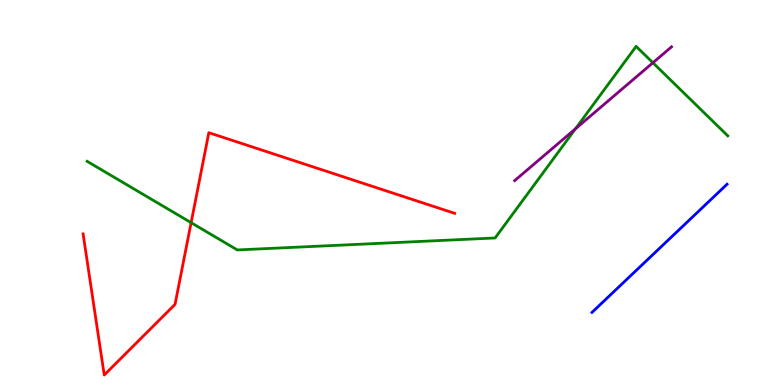[{'lines': ['blue', 'red'], 'intersections': []}, {'lines': ['green', 'red'], 'intersections': [{'x': 2.47, 'y': 4.22}]}, {'lines': ['purple', 'red'], 'intersections': []}, {'lines': ['blue', 'green'], 'intersections': []}, {'lines': ['blue', 'purple'], 'intersections': []}, {'lines': ['green', 'purple'], 'intersections': [{'x': 7.43, 'y': 6.66}, {'x': 8.42, 'y': 8.37}]}]